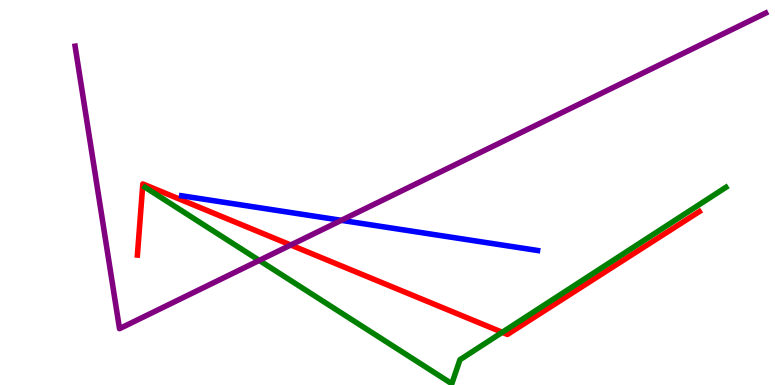[{'lines': ['blue', 'red'], 'intersections': []}, {'lines': ['green', 'red'], 'intersections': [{'x': 6.48, 'y': 1.37}]}, {'lines': ['purple', 'red'], 'intersections': [{'x': 3.75, 'y': 3.64}]}, {'lines': ['blue', 'green'], 'intersections': []}, {'lines': ['blue', 'purple'], 'intersections': [{'x': 4.4, 'y': 4.28}]}, {'lines': ['green', 'purple'], 'intersections': [{'x': 3.35, 'y': 3.24}]}]